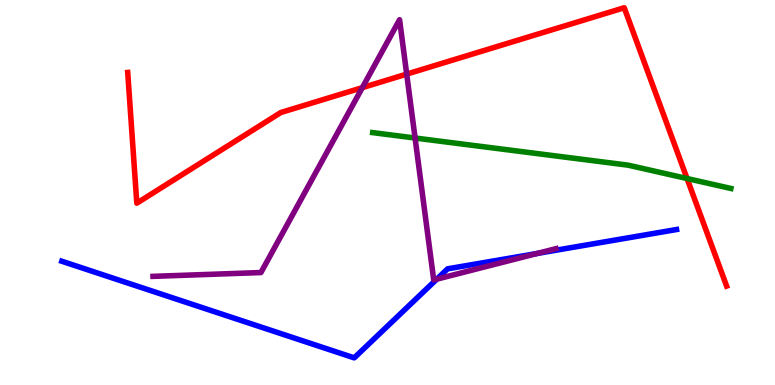[{'lines': ['blue', 'red'], 'intersections': []}, {'lines': ['green', 'red'], 'intersections': [{'x': 8.87, 'y': 5.36}]}, {'lines': ['purple', 'red'], 'intersections': [{'x': 4.68, 'y': 7.72}, {'x': 5.25, 'y': 8.07}]}, {'lines': ['blue', 'green'], 'intersections': []}, {'lines': ['blue', 'purple'], 'intersections': [{'x': 5.64, 'y': 2.75}, {'x': 6.93, 'y': 3.42}]}, {'lines': ['green', 'purple'], 'intersections': [{'x': 5.36, 'y': 6.42}]}]